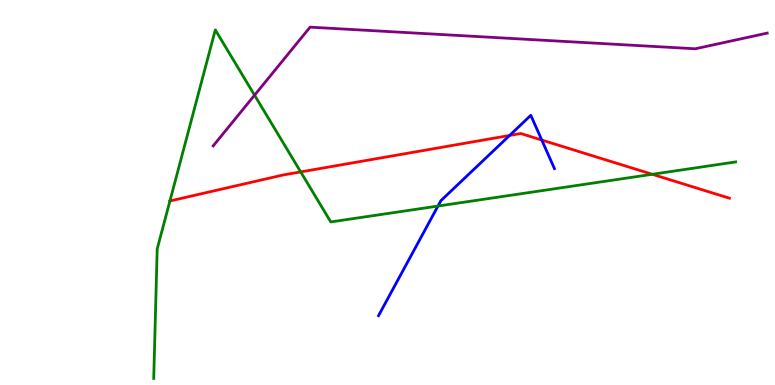[{'lines': ['blue', 'red'], 'intersections': [{'x': 6.58, 'y': 6.48}, {'x': 6.99, 'y': 6.36}]}, {'lines': ['green', 'red'], 'intersections': [{'x': 2.19, 'y': 4.78}, {'x': 3.88, 'y': 5.53}, {'x': 8.42, 'y': 5.47}]}, {'lines': ['purple', 'red'], 'intersections': []}, {'lines': ['blue', 'green'], 'intersections': [{'x': 5.65, 'y': 4.65}]}, {'lines': ['blue', 'purple'], 'intersections': []}, {'lines': ['green', 'purple'], 'intersections': [{'x': 3.28, 'y': 7.53}]}]